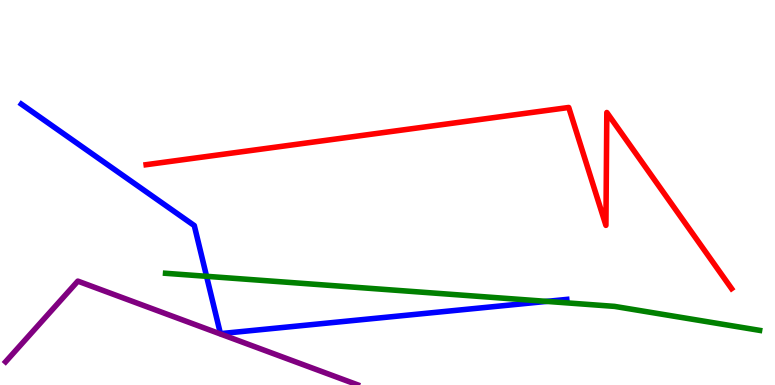[{'lines': ['blue', 'red'], 'intersections': []}, {'lines': ['green', 'red'], 'intersections': []}, {'lines': ['purple', 'red'], 'intersections': []}, {'lines': ['blue', 'green'], 'intersections': [{'x': 2.67, 'y': 2.82}, {'x': 7.05, 'y': 2.17}]}, {'lines': ['blue', 'purple'], 'intersections': []}, {'lines': ['green', 'purple'], 'intersections': []}]